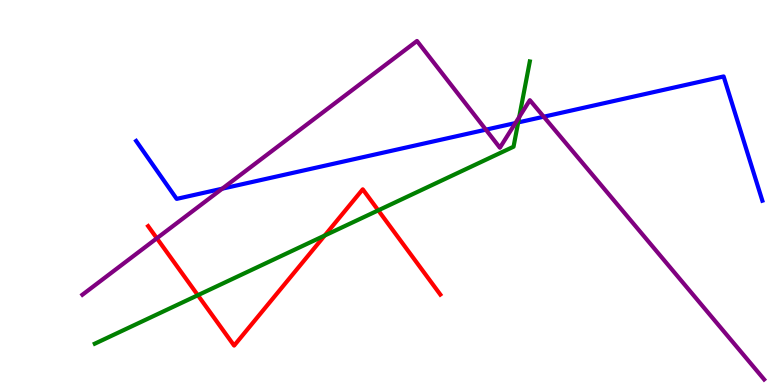[{'lines': ['blue', 'red'], 'intersections': []}, {'lines': ['green', 'red'], 'intersections': [{'x': 2.55, 'y': 2.33}, {'x': 4.19, 'y': 3.88}, {'x': 4.88, 'y': 4.54}]}, {'lines': ['purple', 'red'], 'intersections': [{'x': 2.02, 'y': 3.81}]}, {'lines': ['blue', 'green'], 'intersections': [{'x': 6.69, 'y': 6.82}]}, {'lines': ['blue', 'purple'], 'intersections': [{'x': 2.87, 'y': 5.1}, {'x': 6.27, 'y': 6.63}, {'x': 6.65, 'y': 6.8}, {'x': 7.02, 'y': 6.97}]}, {'lines': ['green', 'purple'], 'intersections': [{'x': 6.7, 'y': 6.96}]}]